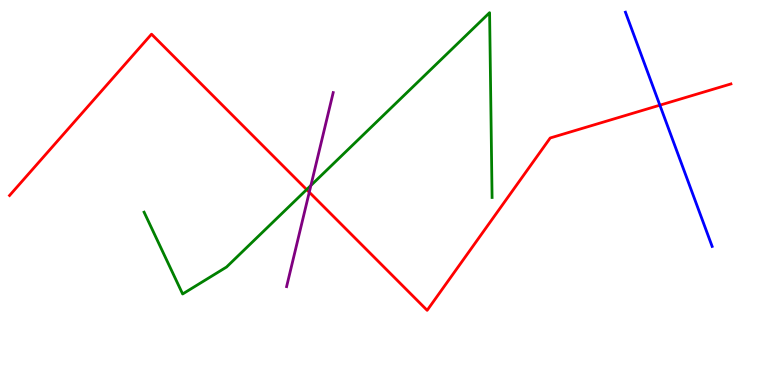[{'lines': ['blue', 'red'], 'intersections': [{'x': 8.51, 'y': 7.27}]}, {'lines': ['green', 'red'], 'intersections': [{'x': 3.96, 'y': 5.08}]}, {'lines': ['purple', 'red'], 'intersections': [{'x': 3.99, 'y': 5.01}]}, {'lines': ['blue', 'green'], 'intersections': []}, {'lines': ['blue', 'purple'], 'intersections': []}, {'lines': ['green', 'purple'], 'intersections': [{'x': 4.01, 'y': 5.18}]}]